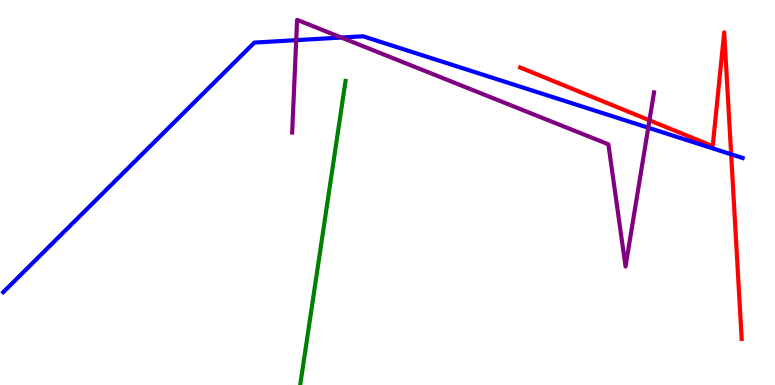[{'lines': ['blue', 'red'], 'intersections': [{'x': 9.43, 'y': 5.99}]}, {'lines': ['green', 'red'], 'intersections': []}, {'lines': ['purple', 'red'], 'intersections': [{'x': 8.38, 'y': 6.88}]}, {'lines': ['blue', 'green'], 'intersections': []}, {'lines': ['blue', 'purple'], 'intersections': [{'x': 3.82, 'y': 8.96}, {'x': 4.4, 'y': 9.03}, {'x': 8.36, 'y': 6.68}]}, {'lines': ['green', 'purple'], 'intersections': []}]